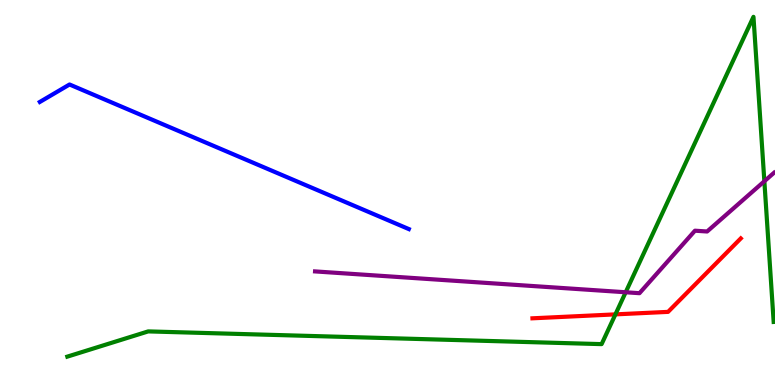[{'lines': ['blue', 'red'], 'intersections': []}, {'lines': ['green', 'red'], 'intersections': [{'x': 7.94, 'y': 1.83}]}, {'lines': ['purple', 'red'], 'intersections': []}, {'lines': ['blue', 'green'], 'intersections': []}, {'lines': ['blue', 'purple'], 'intersections': []}, {'lines': ['green', 'purple'], 'intersections': [{'x': 8.07, 'y': 2.41}, {'x': 9.86, 'y': 5.29}]}]